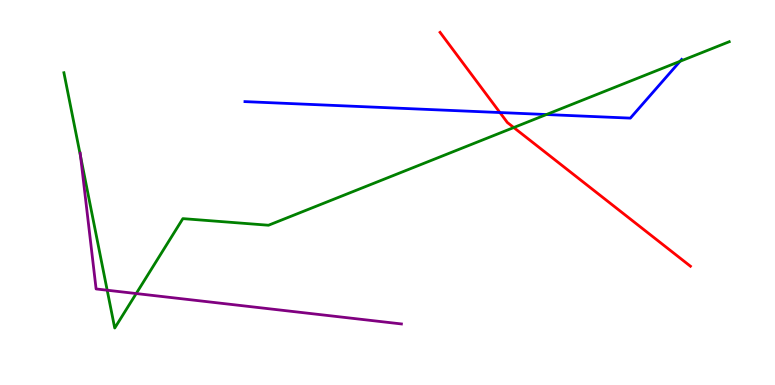[{'lines': ['blue', 'red'], 'intersections': [{'x': 6.45, 'y': 7.08}]}, {'lines': ['green', 'red'], 'intersections': [{'x': 6.63, 'y': 6.69}]}, {'lines': ['purple', 'red'], 'intersections': []}, {'lines': ['blue', 'green'], 'intersections': [{'x': 7.05, 'y': 7.03}, {'x': 8.77, 'y': 8.41}]}, {'lines': ['blue', 'purple'], 'intersections': []}, {'lines': ['green', 'purple'], 'intersections': [{'x': 1.04, 'y': 5.94}, {'x': 1.38, 'y': 2.46}, {'x': 1.76, 'y': 2.38}]}]